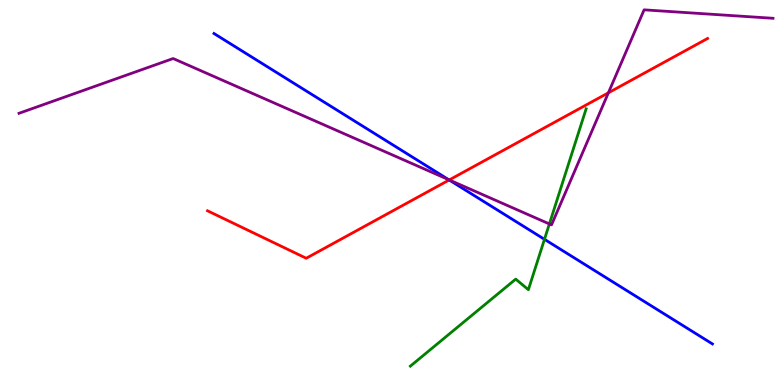[{'lines': ['blue', 'red'], 'intersections': [{'x': 5.8, 'y': 5.33}]}, {'lines': ['green', 'red'], 'intersections': []}, {'lines': ['purple', 'red'], 'intersections': [{'x': 5.8, 'y': 5.33}, {'x': 7.85, 'y': 7.59}]}, {'lines': ['blue', 'green'], 'intersections': [{'x': 7.03, 'y': 3.78}]}, {'lines': ['blue', 'purple'], 'intersections': [{'x': 5.79, 'y': 5.33}]}, {'lines': ['green', 'purple'], 'intersections': [{'x': 7.09, 'y': 4.18}]}]